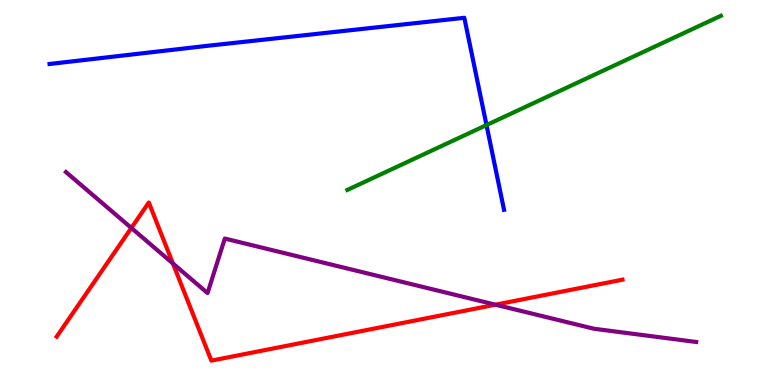[{'lines': ['blue', 'red'], 'intersections': []}, {'lines': ['green', 'red'], 'intersections': []}, {'lines': ['purple', 'red'], 'intersections': [{'x': 1.69, 'y': 4.08}, {'x': 2.23, 'y': 3.16}, {'x': 6.39, 'y': 2.09}]}, {'lines': ['blue', 'green'], 'intersections': [{'x': 6.28, 'y': 6.75}]}, {'lines': ['blue', 'purple'], 'intersections': []}, {'lines': ['green', 'purple'], 'intersections': []}]